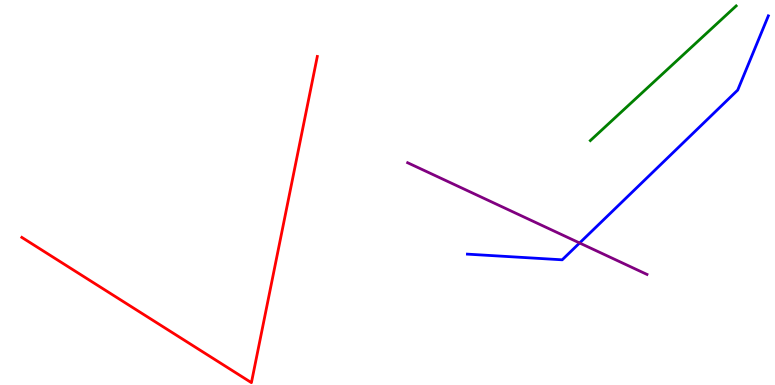[{'lines': ['blue', 'red'], 'intersections': []}, {'lines': ['green', 'red'], 'intersections': []}, {'lines': ['purple', 'red'], 'intersections': []}, {'lines': ['blue', 'green'], 'intersections': []}, {'lines': ['blue', 'purple'], 'intersections': [{'x': 7.48, 'y': 3.69}]}, {'lines': ['green', 'purple'], 'intersections': []}]